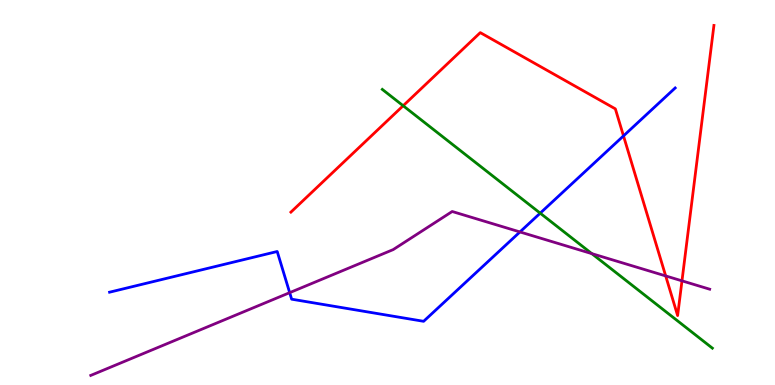[{'lines': ['blue', 'red'], 'intersections': [{'x': 8.05, 'y': 6.47}]}, {'lines': ['green', 'red'], 'intersections': [{'x': 5.2, 'y': 7.25}]}, {'lines': ['purple', 'red'], 'intersections': [{'x': 8.59, 'y': 2.83}, {'x': 8.8, 'y': 2.71}]}, {'lines': ['blue', 'green'], 'intersections': [{'x': 6.97, 'y': 4.46}]}, {'lines': ['blue', 'purple'], 'intersections': [{'x': 3.74, 'y': 2.4}, {'x': 6.71, 'y': 3.98}]}, {'lines': ['green', 'purple'], 'intersections': [{'x': 7.64, 'y': 3.41}]}]